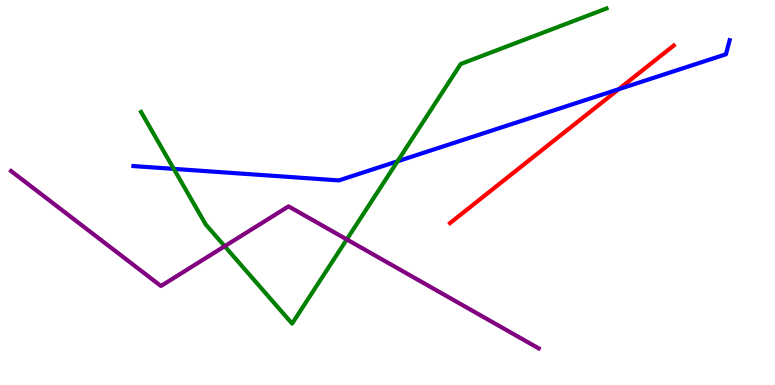[{'lines': ['blue', 'red'], 'intersections': [{'x': 7.98, 'y': 7.68}]}, {'lines': ['green', 'red'], 'intersections': []}, {'lines': ['purple', 'red'], 'intersections': []}, {'lines': ['blue', 'green'], 'intersections': [{'x': 2.24, 'y': 5.61}, {'x': 5.13, 'y': 5.81}]}, {'lines': ['blue', 'purple'], 'intersections': []}, {'lines': ['green', 'purple'], 'intersections': [{'x': 2.9, 'y': 3.6}, {'x': 4.47, 'y': 3.78}]}]